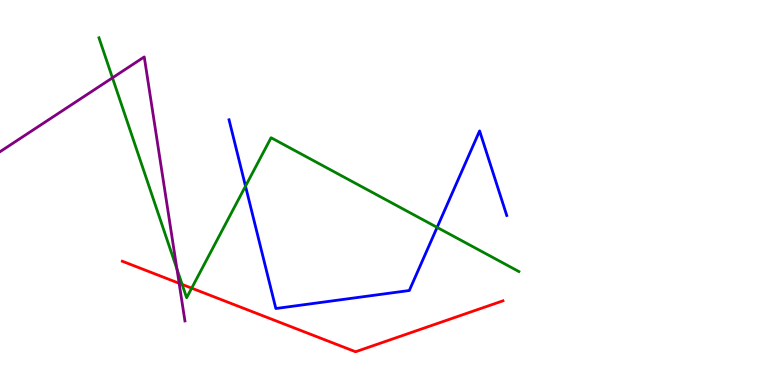[{'lines': ['blue', 'red'], 'intersections': []}, {'lines': ['green', 'red'], 'intersections': [{'x': 2.35, 'y': 2.61}, {'x': 2.47, 'y': 2.52}]}, {'lines': ['purple', 'red'], 'intersections': [{'x': 2.31, 'y': 2.64}]}, {'lines': ['blue', 'green'], 'intersections': [{'x': 3.17, 'y': 5.16}, {'x': 5.64, 'y': 4.09}]}, {'lines': ['blue', 'purple'], 'intersections': []}, {'lines': ['green', 'purple'], 'intersections': [{'x': 1.45, 'y': 7.98}, {'x': 2.28, 'y': 3.01}]}]